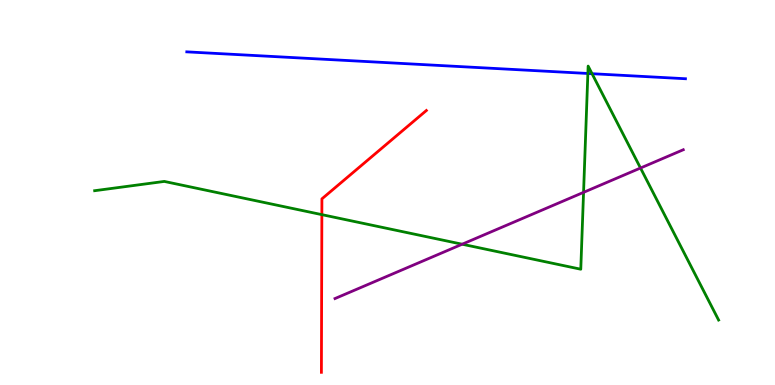[{'lines': ['blue', 'red'], 'intersections': []}, {'lines': ['green', 'red'], 'intersections': [{'x': 4.15, 'y': 4.42}]}, {'lines': ['purple', 'red'], 'intersections': []}, {'lines': ['blue', 'green'], 'intersections': [{'x': 7.59, 'y': 8.09}, {'x': 7.64, 'y': 8.09}]}, {'lines': ['blue', 'purple'], 'intersections': []}, {'lines': ['green', 'purple'], 'intersections': [{'x': 5.96, 'y': 3.66}, {'x': 7.53, 'y': 5.0}, {'x': 8.26, 'y': 5.64}]}]